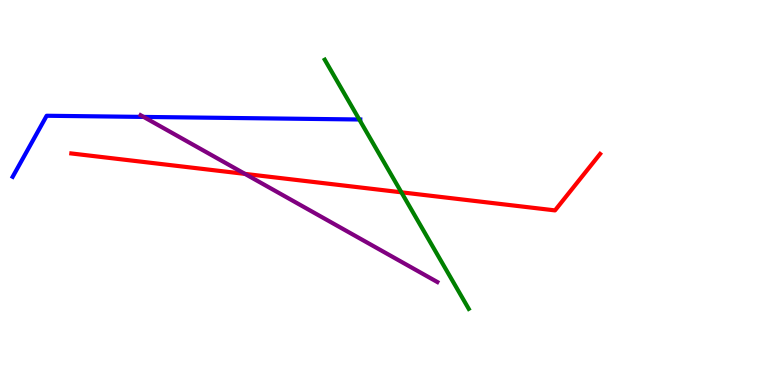[{'lines': ['blue', 'red'], 'intersections': []}, {'lines': ['green', 'red'], 'intersections': [{'x': 5.18, 'y': 5.0}]}, {'lines': ['purple', 'red'], 'intersections': [{'x': 3.16, 'y': 5.48}]}, {'lines': ['blue', 'green'], 'intersections': [{'x': 4.64, 'y': 6.9}]}, {'lines': ['blue', 'purple'], 'intersections': [{'x': 1.85, 'y': 6.96}]}, {'lines': ['green', 'purple'], 'intersections': []}]